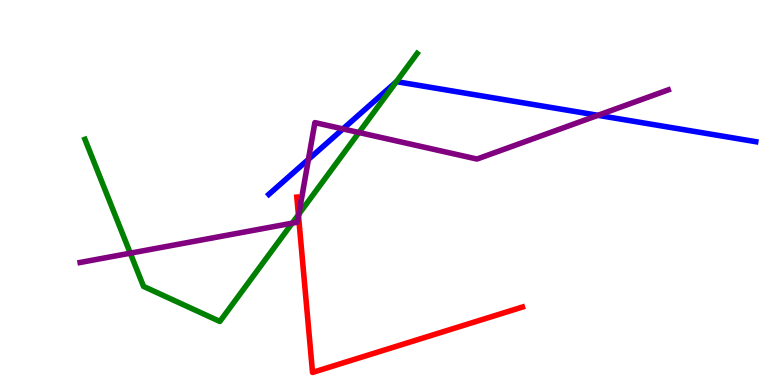[{'lines': ['blue', 'red'], 'intersections': []}, {'lines': ['green', 'red'], 'intersections': [{'x': 3.85, 'y': 4.42}]}, {'lines': ['purple', 'red'], 'intersections': [{'x': 3.85, 'y': 4.39}]}, {'lines': ['blue', 'green'], 'intersections': [{'x': 5.11, 'y': 7.87}]}, {'lines': ['blue', 'purple'], 'intersections': [{'x': 3.98, 'y': 5.86}, {'x': 4.43, 'y': 6.65}, {'x': 7.72, 'y': 7.0}]}, {'lines': ['green', 'purple'], 'intersections': [{'x': 1.68, 'y': 3.42}, {'x': 3.77, 'y': 4.2}, {'x': 3.86, 'y': 4.44}, {'x': 4.63, 'y': 6.56}]}]